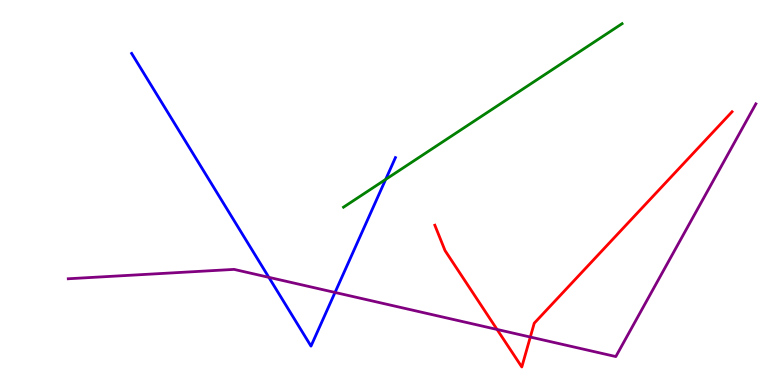[{'lines': ['blue', 'red'], 'intersections': []}, {'lines': ['green', 'red'], 'intersections': []}, {'lines': ['purple', 'red'], 'intersections': [{'x': 6.41, 'y': 1.44}, {'x': 6.84, 'y': 1.25}]}, {'lines': ['blue', 'green'], 'intersections': [{'x': 4.98, 'y': 5.34}]}, {'lines': ['blue', 'purple'], 'intersections': [{'x': 3.47, 'y': 2.8}, {'x': 4.32, 'y': 2.4}]}, {'lines': ['green', 'purple'], 'intersections': []}]